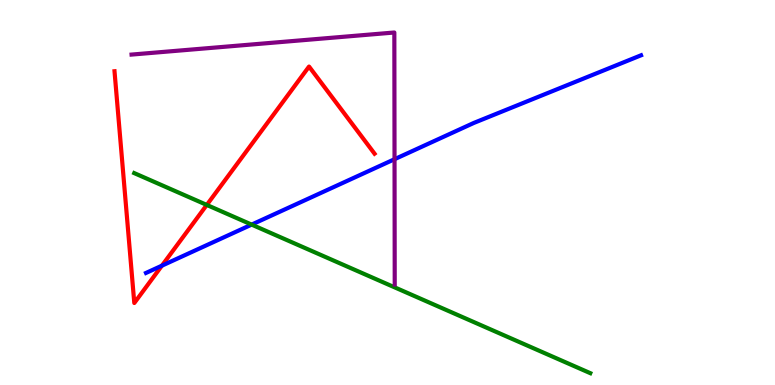[{'lines': ['blue', 'red'], 'intersections': [{'x': 2.09, 'y': 3.1}]}, {'lines': ['green', 'red'], 'intersections': [{'x': 2.67, 'y': 4.68}]}, {'lines': ['purple', 'red'], 'intersections': []}, {'lines': ['blue', 'green'], 'intersections': [{'x': 3.25, 'y': 4.17}]}, {'lines': ['blue', 'purple'], 'intersections': [{'x': 5.09, 'y': 5.86}]}, {'lines': ['green', 'purple'], 'intersections': []}]